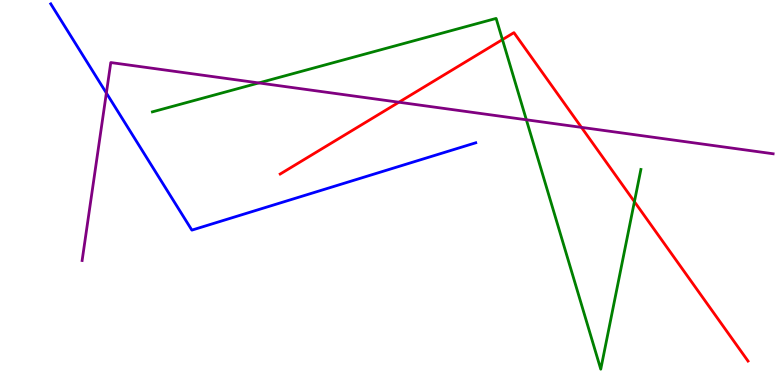[{'lines': ['blue', 'red'], 'intersections': []}, {'lines': ['green', 'red'], 'intersections': [{'x': 6.48, 'y': 8.97}, {'x': 8.19, 'y': 4.76}]}, {'lines': ['purple', 'red'], 'intersections': [{'x': 5.15, 'y': 7.34}, {'x': 7.5, 'y': 6.69}]}, {'lines': ['blue', 'green'], 'intersections': []}, {'lines': ['blue', 'purple'], 'intersections': [{'x': 1.37, 'y': 7.58}]}, {'lines': ['green', 'purple'], 'intersections': [{'x': 3.34, 'y': 7.85}, {'x': 6.79, 'y': 6.89}]}]